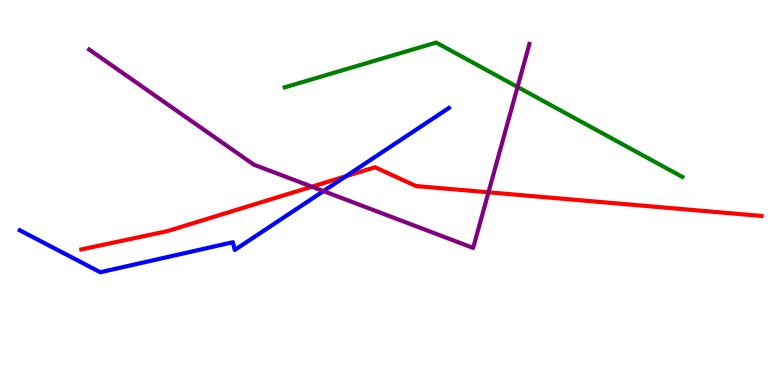[{'lines': ['blue', 'red'], 'intersections': [{'x': 4.46, 'y': 5.42}]}, {'lines': ['green', 'red'], 'intersections': []}, {'lines': ['purple', 'red'], 'intersections': [{'x': 4.02, 'y': 5.15}, {'x': 6.3, 'y': 5.0}]}, {'lines': ['blue', 'green'], 'intersections': []}, {'lines': ['blue', 'purple'], 'intersections': [{'x': 4.17, 'y': 5.04}]}, {'lines': ['green', 'purple'], 'intersections': [{'x': 6.68, 'y': 7.74}]}]